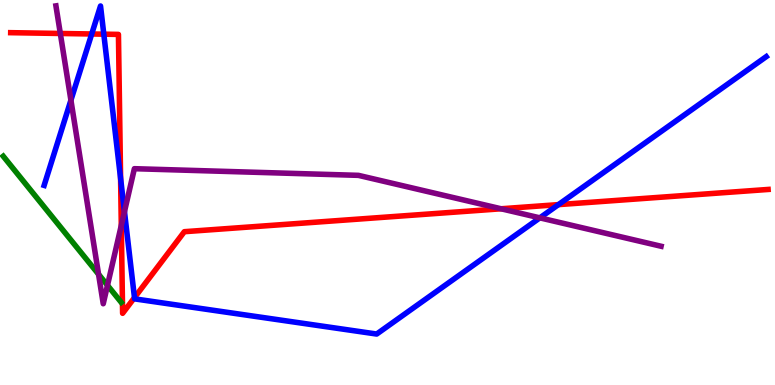[{'lines': ['blue', 'red'], 'intersections': [{'x': 1.18, 'y': 9.12}, {'x': 1.34, 'y': 9.11}, {'x': 1.56, 'y': 5.37}, {'x': 1.74, 'y': 2.27}, {'x': 7.21, 'y': 4.69}]}, {'lines': ['green', 'red'], 'intersections': []}, {'lines': ['purple', 'red'], 'intersections': [{'x': 0.778, 'y': 9.13}, {'x': 1.57, 'y': 4.14}, {'x': 6.47, 'y': 4.58}]}, {'lines': ['blue', 'green'], 'intersections': []}, {'lines': ['blue', 'purple'], 'intersections': [{'x': 0.915, 'y': 7.4}, {'x': 1.61, 'y': 4.5}, {'x': 6.97, 'y': 4.34}]}, {'lines': ['green', 'purple'], 'intersections': [{'x': 1.27, 'y': 2.88}, {'x': 1.39, 'y': 2.59}]}]